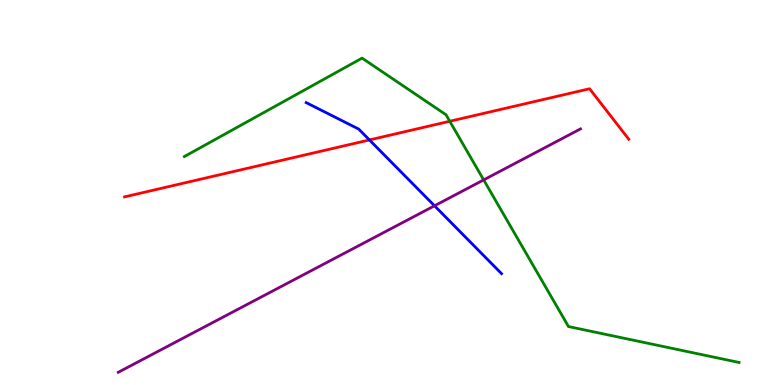[{'lines': ['blue', 'red'], 'intersections': [{'x': 4.77, 'y': 6.37}]}, {'lines': ['green', 'red'], 'intersections': [{'x': 5.8, 'y': 6.85}]}, {'lines': ['purple', 'red'], 'intersections': []}, {'lines': ['blue', 'green'], 'intersections': []}, {'lines': ['blue', 'purple'], 'intersections': [{'x': 5.61, 'y': 4.65}]}, {'lines': ['green', 'purple'], 'intersections': [{'x': 6.24, 'y': 5.33}]}]